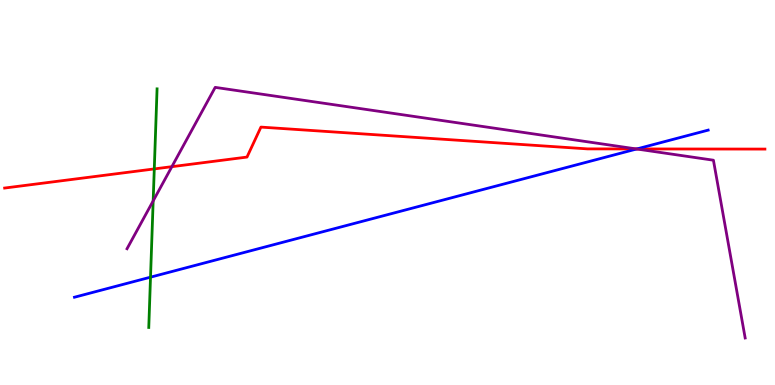[{'lines': ['blue', 'red'], 'intersections': [{'x': 8.22, 'y': 6.13}]}, {'lines': ['green', 'red'], 'intersections': [{'x': 1.99, 'y': 5.61}]}, {'lines': ['purple', 'red'], 'intersections': [{'x': 2.22, 'y': 5.67}, {'x': 8.21, 'y': 6.13}]}, {'lines': ['blue', 'green'], 'intersections': [{'x': 1.94, 'y': 2.8}]}, {'lines': ['blue', 'purple'], 'intersections': [{'x': 8.21, 'y': 6.13}]}, {'lines': ['green', 'purple'], 'intersections': [{'x': 1.98, 'y': 4.78}]}]